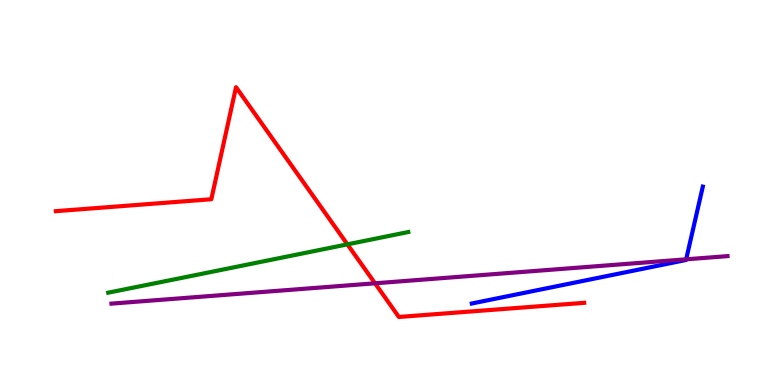[{'lines': ['blue', 'red'], 'intersections': []}, {'lines': ['green', 'red'], 'intersections': [{'x': 4.48, 'y': 3.65}]}, {'lines': ['purple', 'red'], 'intersections': [{'x': 4.84, 'y': 2.64}]}, {'lines': ['blue', 'green'], 'intersections': []}, {'lines': ['blue', 'purple'], 'intersections': [{'x': 8.85, 'y': 3.26}]}, {'lines': ['green', 'purple'], 'intersections': []}]